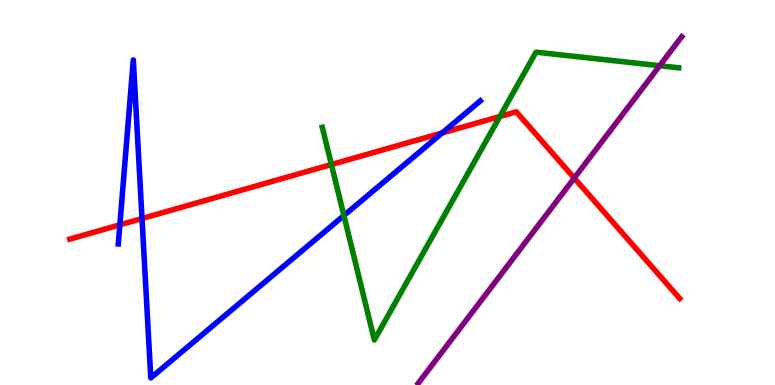[{'lines': ['blue', 'red'], 'intersections': [{'x': 1.55, 'y': 4.16}, {'x': 1.83, 'y': 4.32}, {'x': 5.71, 'y': 6.55}]}, {'lines': ['green', 'red'], 'intersections': [{'x': 4.28, 'y': 5.73}, {'x': 6.45, 'y': 6.97}]}, {'lines': ['purple', 'red'], 'intersections': [{'x': 7.41, 'y': 5.38}]}, {'lines': ['blue', 'green'], 'intersections': [{'x': 4.44, 'y': 4.4}]}, {'lines': ['blue', 'purple'], 'intersections': []}, {'lines': ['green', 'purple'], 'intersections': [{'x': 8.51, 'y': 8.29}]}]